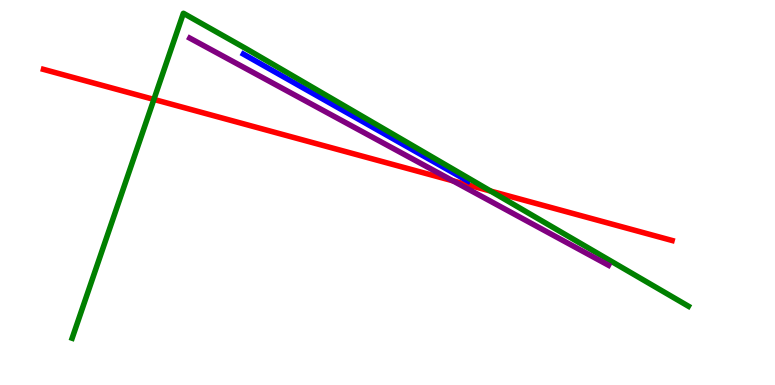[{'lines': ['blue', 'red'], 'intersections': []}, {'lines': ['green', 'red'], 'intersections': [{'x': 1.99, 'y': 7.42}, {'x': 6.33, 'y': 5.04}]}, {'lines': ['purple', 'red'], 'intersections': [{'x': 5.84, 'y': 5.3}]}, {'lines': ['blue', 'green'], 'intersections': []}, {'lines': ['blue', 'purple'], 'intersections': []}, {'lines': ['green', 'purple'], 'intersections': []}]